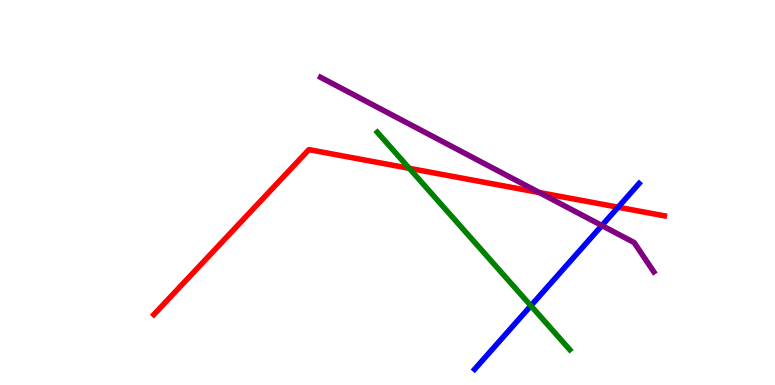[{'lines': ['blue', 'red'], 'intersections': [{'x': 7.98, 'y': 4.62}]}, {'lines': ['green', 'red'], 'intersections': [{'x': 5.28, 'y': 5.63}]}, {'lines': ['purple', 'red'], 'intersections': [{'x': 6.96, 'y': 5.0}]}, {'lines': ['blue', 'green'], 'intersections': [{'x': 6.85, 'y': 2.06}]}, {'lines': ['blue', 'purple'], 'intersections': [{'x': 7.77, 'y': 4.14}]}, {'lines': ['green', 'purple'], 'intersections': []}]